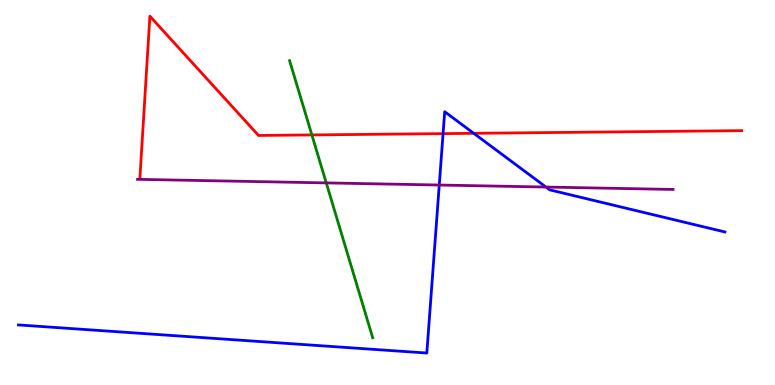[{'lines': ['blue', 'red'], 'intersections': [{'x': 5.72, 'y': 6.53}, {'x': 6.11, 'y': 6.54}]}, {'lines': ['green', 'red'], 'intersections': [{'x': 4.02, 'y': 6.5}]}, {'lines': ['purple', 'red'], 'intersections': []}, {'lines': ['blue', 'green'], 'intersections': []}, {'lines': ['blue', 'purple'], 'intersections': [{'x': 5.67, 'y': 5.19}, {'x': 7.04, 'y': 5.14}]}, {'lines': ['green', 'purple'], 'intersections': [{'x': 4.21, 'y': 5.25}]}]